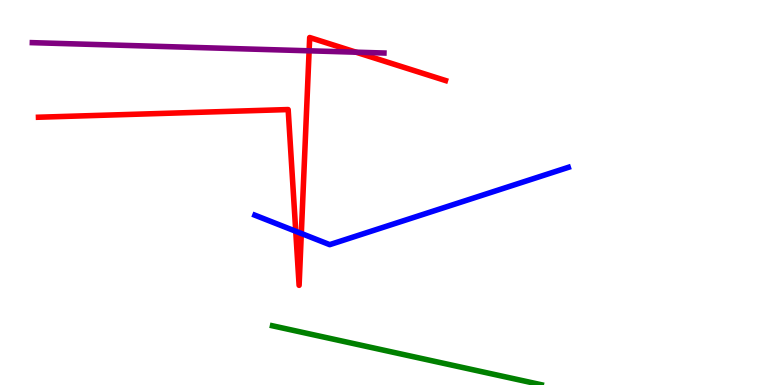[{'lines': ['blue', 'red'], 'intersections': [{'x': 3.82, 'y': 3.99}, {'x': 3.89, 'y': 3.94}]}, {'lines': ['green', 'red'], 'intersections': []}, {'lines': ['purple', 'red'], 'intersections': [{'x': 3.99, 'y': 8.68}, {'x': 4.59, 'y': 8.64}]}, {'lines': ['blue', 'green'], 'intersections': []}, {'lines': ['blue', 'purple'], 'intersections': []}, {'lines': ['green', 'purple'], 'intersections': []}]